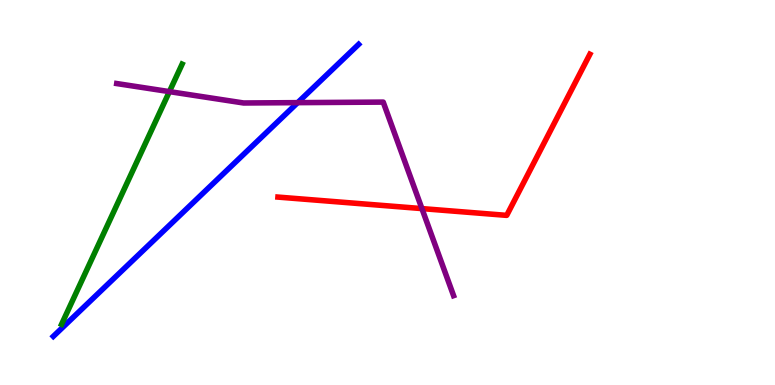[{'lines': ['blue', 'red'], 'intersections': []}, {'lines': ['green', 'red'], 'intersections': []}, {'lines': ['purple', 'red'], 'intersections': [{'x': 5.44, 'y': 4.58}]}, {'lines': ['blue', 'green'], 'intersections': []}, {'lines': ['blue', 'purple'], 'intersections': [{'x': 3.84, 'y': 7.33}]}, {'lines': ['green', 'purple'], 'intersections': [{'x': 2.19, 'y': 7.62}]}]